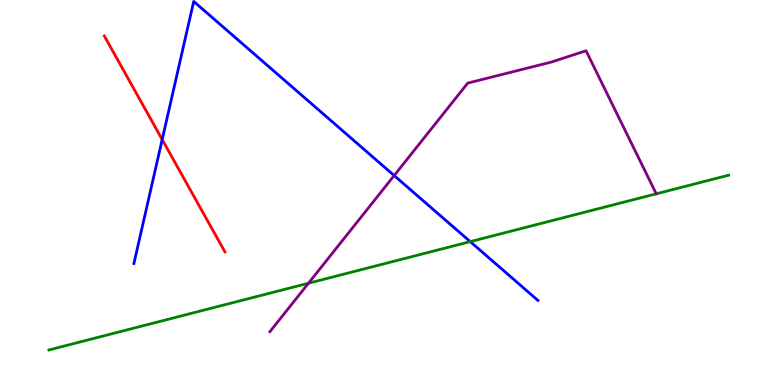[{'lines': ['blue', 'red'], 'intersections': [{'x': 2.09, 'y': 6.38}]}, {'lines': ['green', 'red'], 'intersections': []}, {'lines': ['purple', 'red'], 'intersections': []}, {'lines': ['blue', 'green'], 'intersections': [{'x': 6.07, 'y': 3.72}]}, {'lines': ['blue', 'purple'], 'intersections': [{'x': 5.09, 'y': 5.44}]}, {'lines': ['green', 'purple'], 'intersections': [{'x': 3.98, 'y': 2.64}]}]